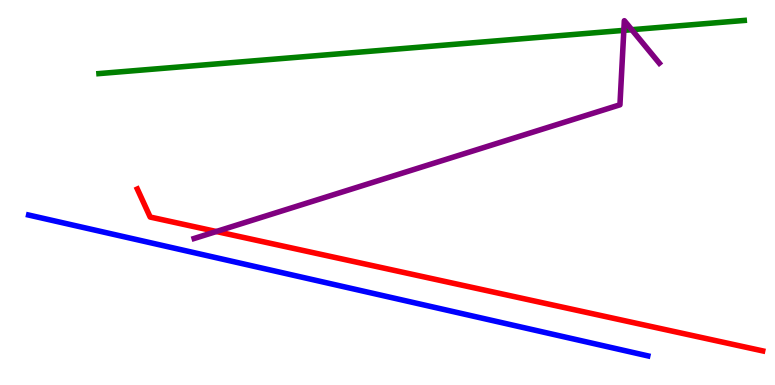[{'lines': ['blue', 'red'], 'intersections': []}, {'lines': ['green', 'red'], 'intersections': []}, {'lines': ['purple', 'red'], 'intersections': [{'x': 2.79, 'y': 3.99}]}, {'lines': ['blue', 'green'], 'intersections': []}, {'lines': ['blue', 'purple'], 'intersections': []}, {'lines': ['green', 'purple'], 'intersections': [{'x': 8.05, 'y': 9.21}, {'x': 8.15, 'y': 9.23}]}]